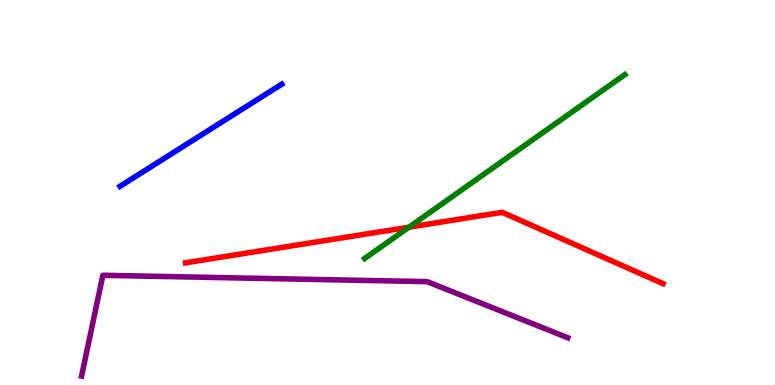[{'lines': ['blue', 'red'], 'intersections': []}, {'lines': ['green', 'red'], 'intersections': [{'x': 5.28, 'y': 4.1}]}, {'lines': ['purple', 'red'], 'intersections': []}, {'lines': ['blue', 'green'], 'intersections': []}, {'lines': ['blue', 'purple'], 'intersections': []}, {'lines': ['green', 'purple'], 'intersections': []}]